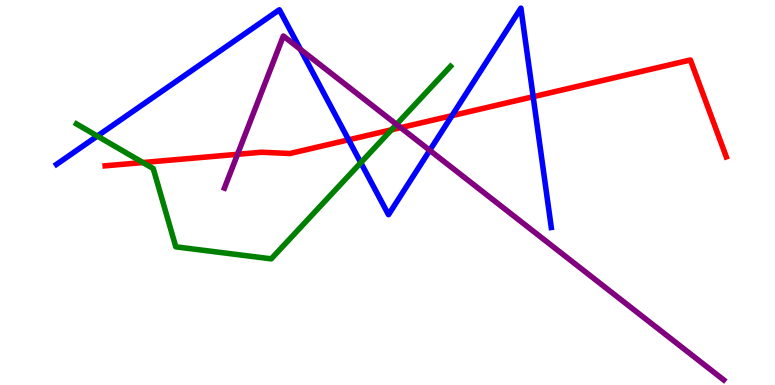[{'lines': ['blue', 'red'], 'intersections': [{'x': 4.5, 'y': 6.37}, {'x': 5.83, 'y': 7.0}, {'x': 6.88, 'y': 7.49}]}, {'lines': ['green', 'red'], 'intersections': [{'x': 1.84, 'y': 5.78}, {'x': 5.05, 'y': 6.63}]}, {'lines': ['purple', 'red'], 'intersections': [{'x': 3.06, 'y': 5.99}, {'x': 5.17, 'y': 6.68}]}, {'lines': ['blue', 'green'], 'intersections': [{'x': 1.26, 'y': 6.47}, {'x': 4.66, 'y': 5.77}]}, {'lines': ['blue', 'purple'], 'intersections': [{'x': 3.88, 'y': 8.72}, {'x': 5.55, 'y': 6.09}]}, {'lines': ['green', 'purple'], 'intersections': [{'x': 5.12, 'y': 6.77}]}]